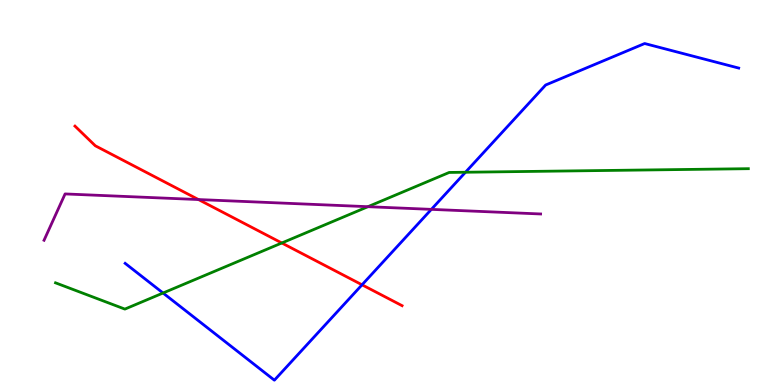[{'lines': ['blue', 'red'], 'intersections': [{'x': 4.67, 'y': 2.6}]}, {'lines': ['green', 'red'], 'intersections': [{'x': 3.64, 'y': 3.69}]}, {'lines': ['purple', 'red'], 'intersections': [{'x': 2.56, 'y': 4.82}]}, {'lines': ['blue', 'green'], 'intersections': [{'x': 2.1, 'y': 2.39}, {'x': 6.01, 'y': 5.53}]}, {'lines': ['blue', 'purple'], 'intersections': [{'x': 5.57, 'y': 4.56}]}, {'lines': ['green', 'purple'], 'intersections': [{'x': 4.75, 'y': 4.63}]}]